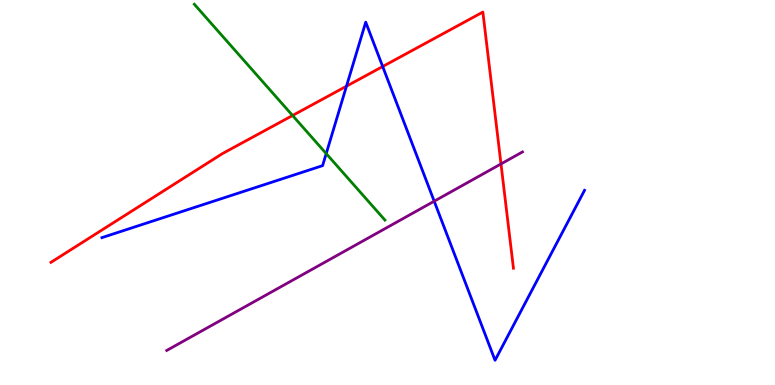[{'lines': ['blue', 'red'], 'intersections': [{'x': 4.47, 'y': 7.76}, {'x': 4.94, 'y': 8.27}]}, {'lines': ['green', 'red'], 'intersections': [{'x': 3.77, 'y': 7.0}]}, {'lines': ['purple', 'red'], 'intersections': [{'x': 6.46, 'y': 5.74}]}, {'lines': ['blue', 'green'], 'intersections': [{'x': 4.21, 'y': 6.01}]}, {'lines': ['blue', 'purple'], 'intersections': [{'x': 5.6, 'y': 4.77}]}, {'lines': ['green', 'purple'], 'intersections': []}]